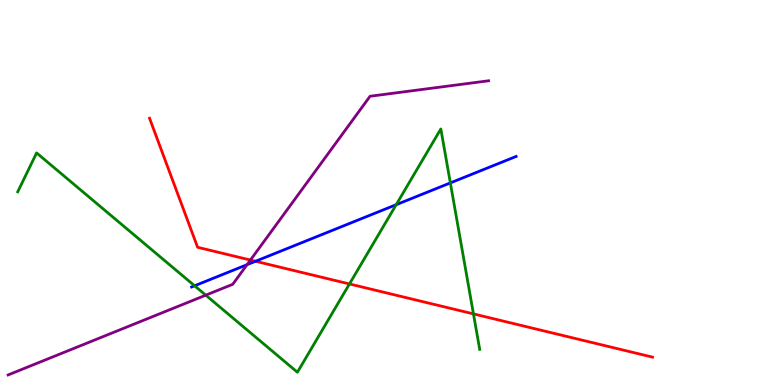[{'lines': ['blue', 'red'], 'intersections': [{'x': 3.3, 'y': 3.21}]}, {'lines': ['green', 'red'], 'intersections': [{'x': 4.51, 'y': 2.62}, {'x': 6.11, 'y': 1.85}]}, {'lines': ['purple', 'red'], 'intersections': [{'x': 3.23, 'y': 3.25}]}, {'lines': ['blue', 'green'], 'intersections': [{'x': 2.51, 'y': 2.58}, {'x': 5.11, 'y': 4.68}, {'x': 5.81, 'y': 5.25}]}, {'lines': ['blue', 'purple'], 'intersections': [{'x': 3.19, 'y': 3.13}]}, {'lines': ['green', 'purple'], 'intersections': [{'x': 2.66, 'y': 2.33}]}]